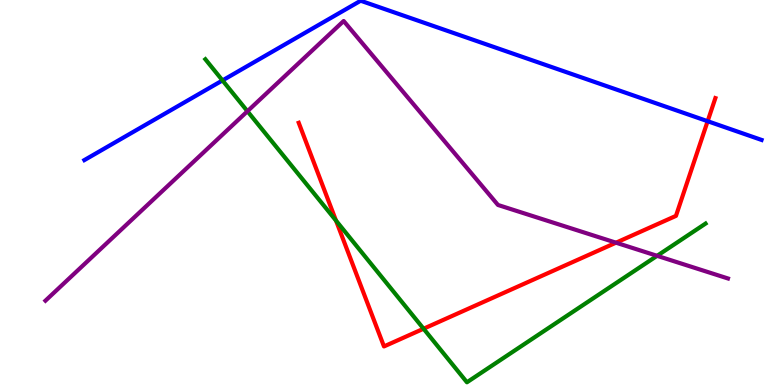[{'lines': ['blue', 'red'], 'intersections': [{'x': 9.13, 'y': 6.85}]}, {'lines': ['green', 'red'], 'intersections': [{'x': 4.34, 'y': 4.27}, {'x': 5.47, 'y': 1.46}]}, {'lines': ['purple', 'red'], 'intersections': [{'x': 7.95, 'y': 3.7}]}, {'lines': ['blue', 'green'], 'intersections': [{'x': 2.87, 'y': 7.91}]}, {'lines': ['blue', 'purple'], 'intersections': []}, {'lines': ['green', 'purple'], 'intersections': [{'x': 3.19, 'y': 7.11}, {'x': 8.48, 'y': 3.36}]}]